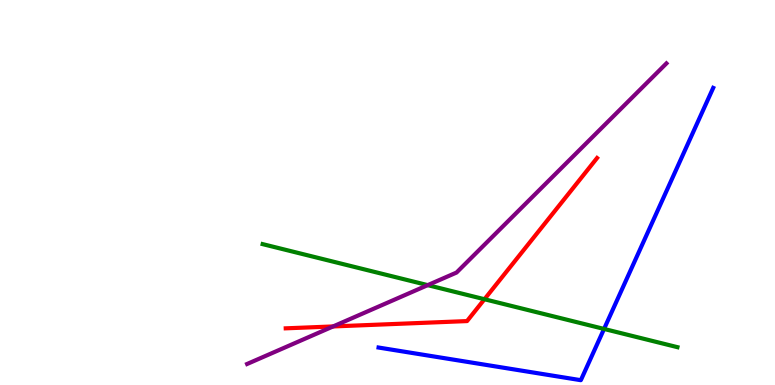[{'lines': ['blue', 'red'], 'intersections': []}, {'lines': ['green', 'red'], 'intersections': [{'x': 6.25, 'y': 2.23}]}, {'lines': ['purple', 'red'], 'intersections': [{'x': 4.3, 'y': 1.52}]}, {'lines': ['blue', 'green'], 'intersections': [{'x': 7.79, 'y': 1.46}]}, {'lines': ['blue', 'purple'], 'intersections': []}, {'lines': ['green', 'purple'], 'intersections': [{'x': 5.52, 'y': 2.59}]}]